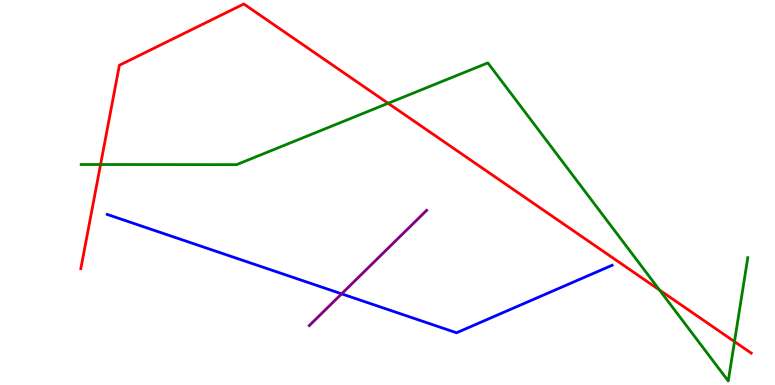[{'lines': ['blue', 'red'], 'intersections': []}, {'lines': ['green', 'red'], 'intersections': [{'x': 1.3, 'y': 5.73}, {'x': 5.01, 'y': 7.32}, {'x': 8.51, 'y': 2.47}, {'x': 9.48, 'y': 1.13}]}, {'lines': ['purple', 'red'], 'intersections': []}, {'lines': ['blue', 'green'], 'intersections': []}, {'lines': ['blue', 'purple'], 'intersections': [{'x': 4.41, 'y': 2.37}]}, {'lines': ['green', 'purple'], 'intersections': []}]